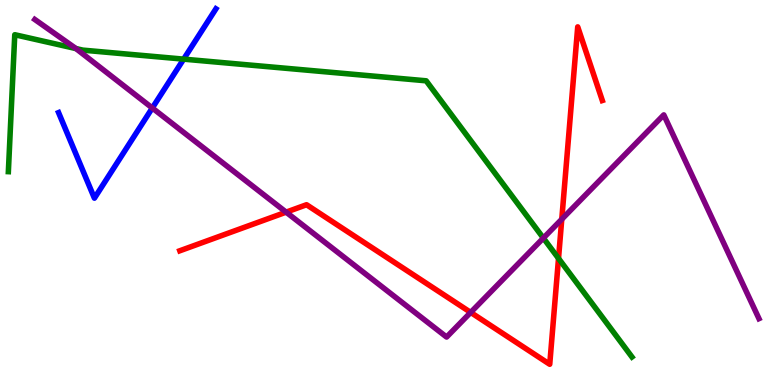[{'lines': ['blue', 'red'], 'intersections': []}, {'lines': ['green', 'red'], 'intersections': [{'x': 7.21, 'y': 3.29}]}, {'lines': ['purple', 'red'], 'intersections': [{'x': 3.69, 'y': 4.49}, {'x': 6.07, 'y': 1.89}, {'x': 7.25, 'y': 4.31}]}, {'lines': ['blue', 'green'], 'intersections': [{'x': 2.37, 'y': 8.46}]}, {'lines': ['blue', 'purple'], 'intersections': [{'x': 1.97, 'y': 7.2}]}, {'lines': ['green', 'purple'], 'intersections': [{'x': 0.98, 'y': 8.74}, {'x': 7.01, 'y': 3.82}]}]